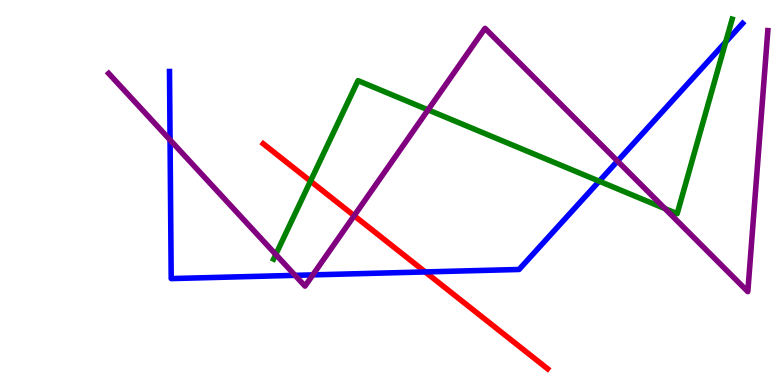[{'lines': ['blue', 'red'], 'intersections': [{'x': 5.49, 'y': 2.94}]}, {'lines': ['green', 'red'], 'intersections': [{'x': 4.01, 'y': 5.3}]}, {'lines': ['purple', 'red'], 'intersections': [{'x': 4.57, 'y': 4.4}]}, {'lines': ['blue', 'green'], 'intersections': [{'x': 7.73, 'y': 5.29}, {'x': 9.36, 'y': 8.91}]}, {'lines': ['blue', 'purple'], 'intersections': [{'x': 2.19, 'y': 6.37}, {'x': 3.81, 'y': 2.85}, {'x': 4.04, 'y': 2.86}, {'x': 7.97, 'y': 5.82}]}, {'lines': ['green', 'purple'], 'intersections': [{'x': 3.56, 'y': 3.39}, {'x': 5.52, 'y': 7.15}, {'x': 8.58, 'y': 4.58}]}]